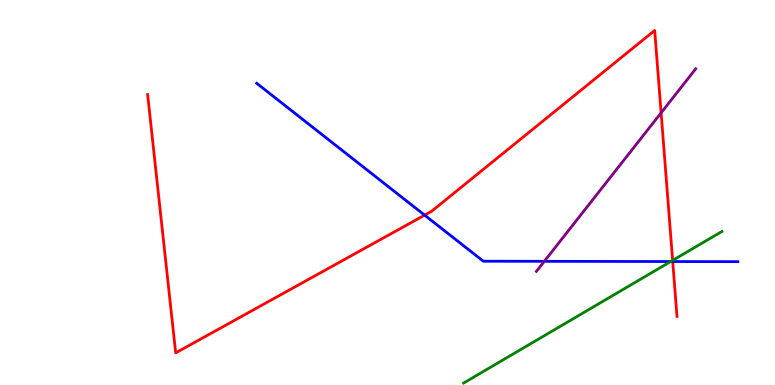[{'lines': ['blue', 'red'], 'intersections': [{'x': 5.48, 'y': 4.41}, {'x': 8.68, 'y': 3.21}]}, {'lines': ['green', 'red'], 'intersections': [{'x': 8.68, 'y': 3.24}]}, {'lines': ['purple', 'red'], 'intersections': [{'x': 8.53, 'y': 7.07}]}, {'lines': ['blue', 'green'], 'intersections': [{'x': 8.65, 'y': 3.21}]}, {'lines': ['blue', 'purple'], 'intersections': [{'x': 7.02, 'y': 3.21}]}, {'lines': ['green', 'purple'], 'intersections': []}]